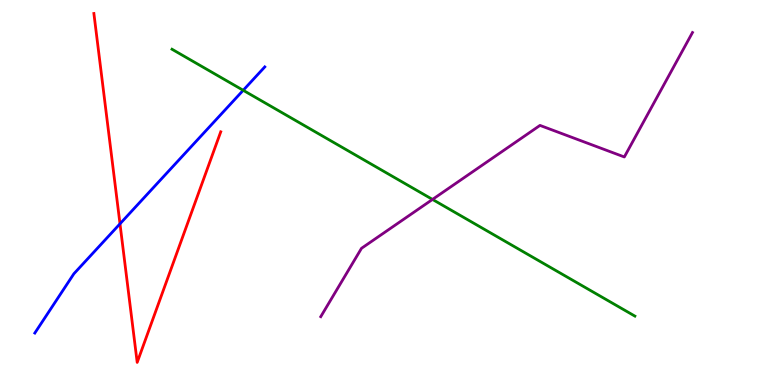[{'lines': ['blue', 'red'], 'intersections': [{'x': 1.55, 'y': 4.19}]}, {'lines': ['green', 'red'], 'intersections': []}, {'lines': ['purple', 'red'], 'intersections': []}, {'lines': ['blue', 'green'], 'intersections': [{'x': 3.14, 'y': 7.65}]}, {'lines': ['blue', 'purple'], 'intersections': []}, {'lines': ['green', 'purple'], 'intersections': [{'x': 5.58, 'y': 4.82}]}]